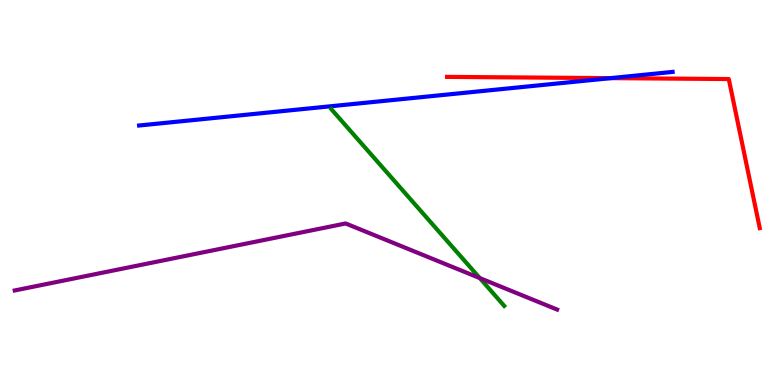[{'lines': ['blue', 'red'], 'intersections': [{'x': 7.88, 'y': 7.97}]}, {'lines': ['green', 'red'], 'intersections': []}, {'lines': ['purple', 'red'], 'intersections': []}, {'lines': ['blue', 'green'], 'intersections': []}, {'lines': ['blue', 'purple'], 'intersections': []}, {'lines': ['green', 'purple'], 'intersections': [{'x': 6.19, 'y': 2.78}]}]